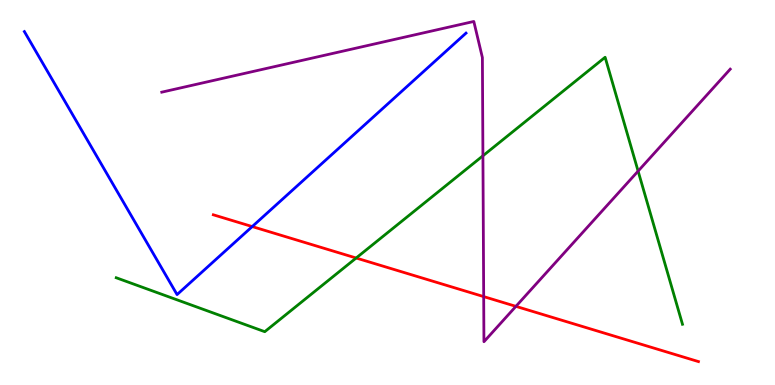[{'lines': ['blue', 'red'], 'intersections': [{'x': 3.25, 'y': 4.12}]}, {'lines': ['green', 'red'], 'intersections': [{'x': 4.6, 'y': 3.3}]}, {'lines': ['purple', 'red'], 'intersections': [{'x': 6.24, 'y': 2.3}, {'x': 6.66, 'y': 2.04}]}, {'lines': ['blue', 'green'], 'intersections': []}, {'lines': ['blue', 'purple'], 'intersections': []}, {'lines': ['green', 'purple'], 'intersections': [{'x': 6.23, 'y': 5.95}, {'x': 8.23, 'y': 5.56}]}]